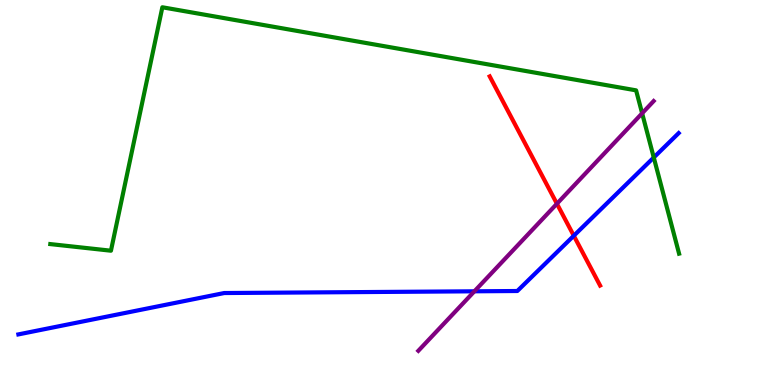[{'lines': ['blue', 'red'], 'intersections': [{'x': 7.4, 'y': 3.88}]}, {'lines': ['green', 'red'], 'intersections': []}, {'lines': ['purple', 'red'], 'intersections': [{'x': 7.19, 'y': 4.71}]}, {'lines': ['blue', 'green'], 'intersections': [{'x': 8.44, 'y': 5.91}]}, {'lines': ['blue', 'purple'], 'intersections': [{'x': 6.12, 'y': 2.43}]}, {'lines': ['green', 'purple'], 'intersections': [{'x': 8.29, 'y': 7.06}]}]